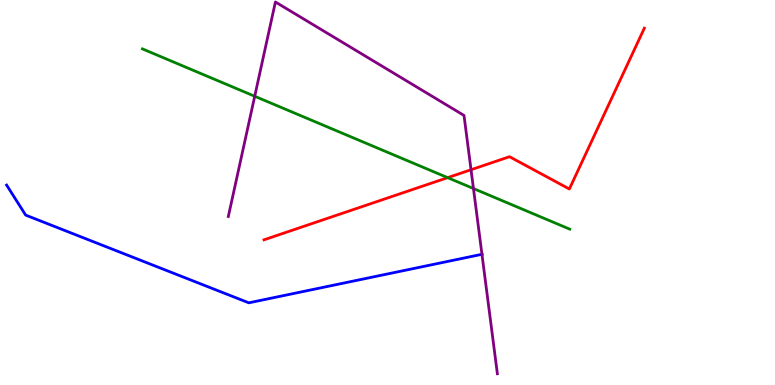[{'lines': ['blue', 'red'], 'intersections': []}, {'lines': ['green', 'red'], 'intersections': [{'x': 5.78, 'y': 5.39}]}, {'lines': ['purple', 'red'], 'intersections': [{'x': 6.08, 'y': 5.59}]}, {'lines': ['blue', 'green'], 'intersections': []}, {'lines': ['blue', 'purple'], 'intersections': [{'x': 6.22, 'y': 3.39}]}, {'lines': ['green', 'purple'], 'intersections': [{'x': 3.29, 'y': 7.5}, {'x': 6.11, 'y': 5.1}]}]